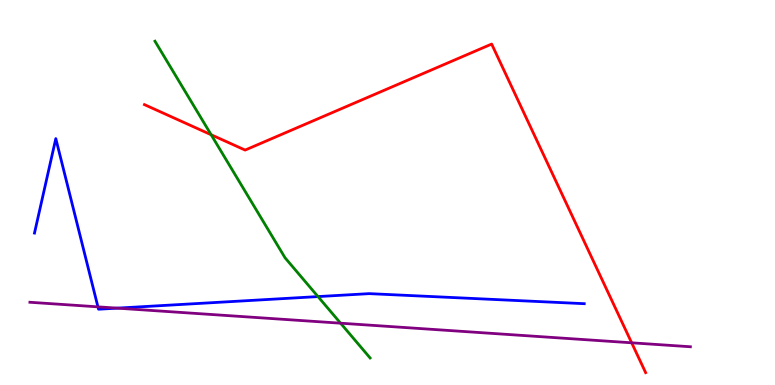[{'lines': ['blue', 'red'], 'intersections': []}, {'lines': ['green', 'red'], 'intersections': [{'x': 2.72, 'y': 6.5}]}, {'lines': ['purple', 'red'], 'intersections': [{'x': 8.15, 'y': 1.1}]}, {'lines': ['blue', 'green'], 'intersections': [{'x': 4.1, 'y': 2.3}]}, {'lines': ['blue', 'purple'], 'intersections': [{'x': 1.26, 'y': 2.03}, {'x': 1.51, 'y': 2.0}]}, {'lines': ['green', 'purple'], 'intersections': [{'x': 4.39, 'y': 1.61}]}]